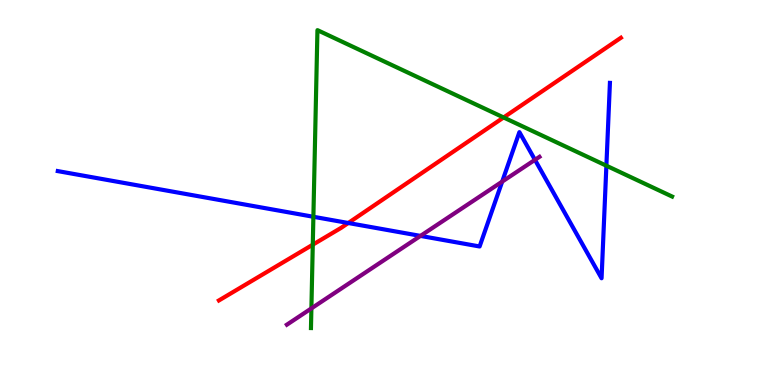[{'lines': ['blue', 'red'], 'intersections': [{'x': 4.49, 'y': 4.21}]}, {'lines': ['green', 'red'], 'intersections': [{'x': 4.04, 'y': 3.64}, {'x': 6.5, 'y': 6.95}]}, {'lines': ['purple', 'red'], 'intersections': []}, {'lines': ['blue', 'green'], 'intersections': [{'x': 4.04, 'y': 4.37}, {'x': 7.82, 'y': 5.7}]}, {'lines': ['blue', 'purple'], 'intersections': [{'x': 5.43, 'y': 3.87}, {'x': 6.48, 'y': 5.28}, {'x': 6.9, 'y': 5.85}]}, {'lines': ['green', 'purple'], 'intersections': [{'x': 4.02, 'y': 1.99}]}]